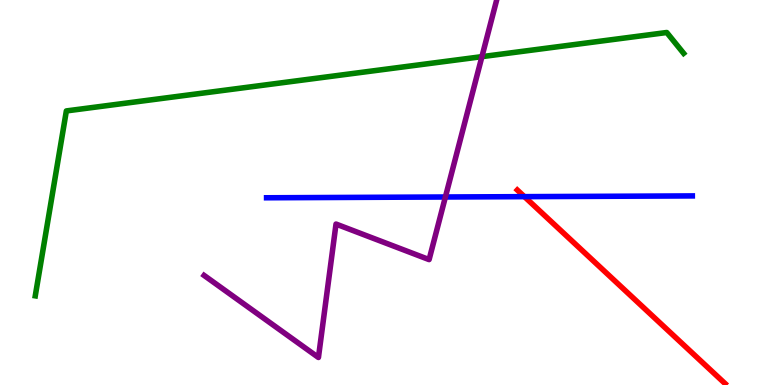[{'lines': ['blue', 'red'], 'intersections': [{'x': 6.77, 'y': 4.89}]}, {'lines': ['green', 'red'], 'intersections': []}, {'lines': ['purple', 'red'], 'intersections': []}, {'lines': ['blue', 'green'], 'intersections': []}, {'lines': ['blue', 'purple'], 'intersections': [{'x': 5.75, 'y': 4.88}]}, {'lines': ['green', 'purple'], 'intersections': [{'x': 6.22, 'y': 8.53}]}]